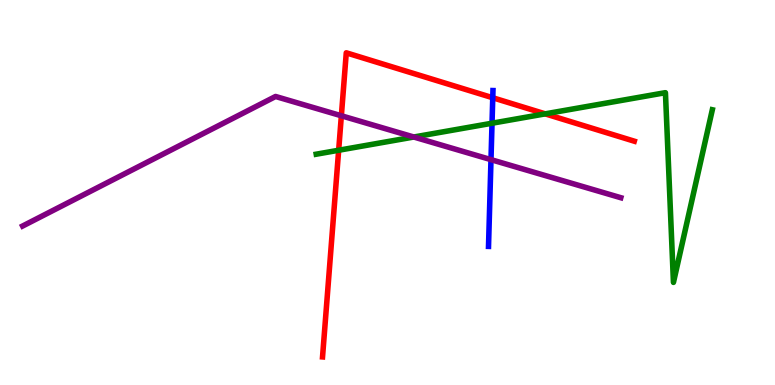[{'lines': ['blue', 'red'], 'intersections': [{'x': 6.36, 'y': 7.46}]}, {'lines': ['green', 'red'], 'intersections': [{'x': 4.37, 'y': 6.1}, {'x': 7.04, 'y': 7.04}]}, {'lines': ['purple', 'red'], 'intersections': [{'x': 4.4, 'y': 6.99}]}, {'lines': ['blue', 'green'], 'intersections': [{'x': 6.35, 'y': 6.8}]}, {'lines': ['blue', 'purple'], 'intersections': [{'x': 6.34, 'y': 5.85}]}, {'lines': ['green', 'purple'], 'intersections': [{'x': 5.34, 'y': 6.44}]}]